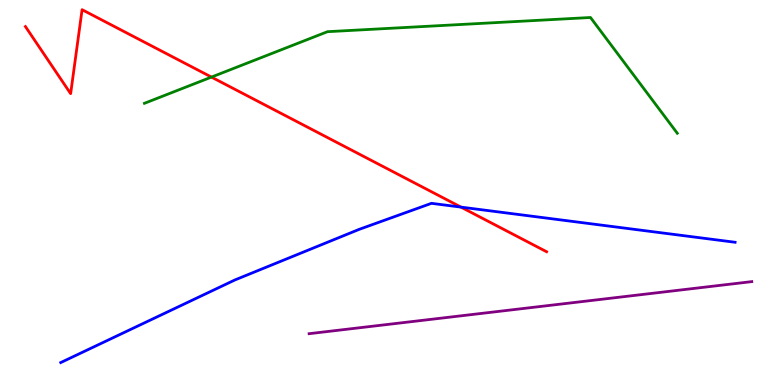[{'lines': ['blue', 'red'], 'intersections': [{'x': 5.95, 'y': 4.62}]}, {'lines': ['green', 'red'], 'intersections': [{'x': 2.73, 'y': 8.0}]}, {'lines': ['purple', 'red'], 'intersections': []}, {'lines': ['blue', 'green'], 'intersections': []}, {'lines': ['blue', 'purple'], 'intersections': []}, {'lines': ['green', 'purple'], 'intersections': []}]